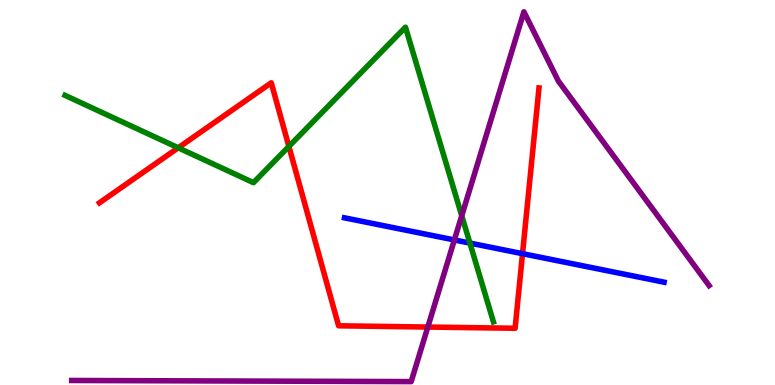[{'lines': ['blue', 'red'], 'intersections': [{'x': 6.74, 'y': 3.41}]}, {'lines': ['green', 'red'], 'intersections': [{'x': 2.3, 'y': 6.16}, {'x': 3.73, 'y': 6.2}]}, {'lines': ['purple', 'red'], 'intersections': [{'x': 5.52, 'y': 1.51}]}, {'lines': ['blue', 'green'], 'intersections': [{'x': 6.06, 'y': 3.69}]}, {'lines': ['blue', 'purple'], 'intersections': [{'x': 5.86, 'y': 3.77}]}, {'lines': ['green', 'purple'], 'intersections': [{'x': 5.96, 'y': 4.4}]}]